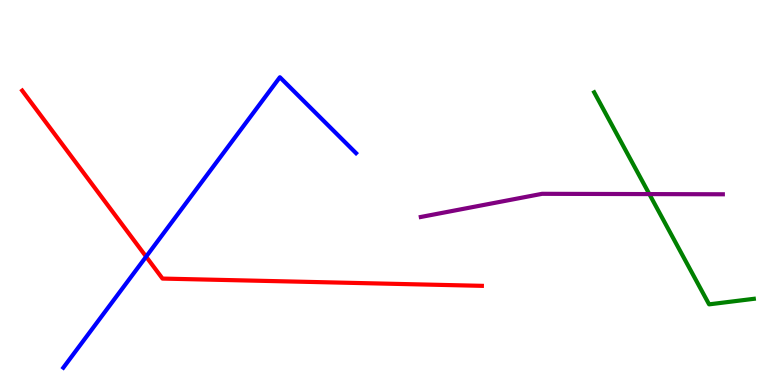[{'lines': ['blue', 'red'], 'intersections': [{'x': 1.89, 'y': 3.33}]}, {'lines': ['green', 'red'], 'intersections': []}, {'lines': ['purple', 'red'], 'intersections': []}, {'lines': ['blue', 'green'], 'intersections': []}, {'lines': ['blue', 'purple'], 'intersections': []}, {'lines': ['green', 'purple'], 'intersections': [{'x': 8.38, 'y': 4.96}]}]